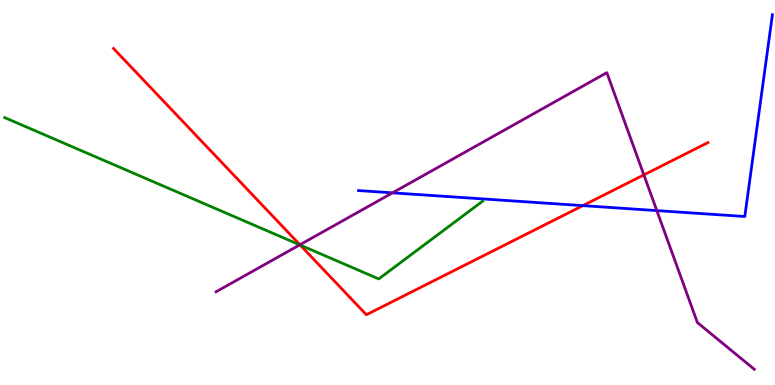[{'lines': ['blue', 'red'], 'intersections': [{'x': 7.52, 'y': 4.66}]}, {'lines': ['green', 'red'], 'intersections': [{'x': 3.87, 'y': 3.64}]}, {'lines': ['purple', 'red'], 'intersections': [{'x': 3.87, 'y': 3.64}, {'x': 8.31, 'y': 5.46}]}, {'lines': ['blue', 'green'], 'intersections': []}, {'lines': ['blue', 'purple'], 'intersections': [{'x': 5.06, 'y': 4.99}, {'x': 8.48, 'y': 4.53}]}, {'lines': ['green', 'purple'], 'intersections': [{'x': 3.87, 'y': 3.64}]}]